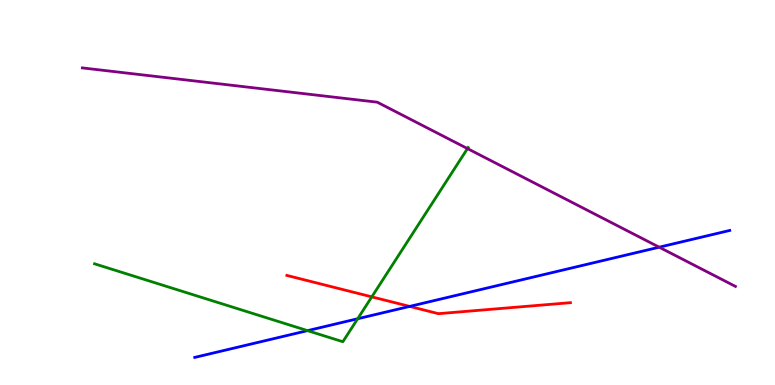[{'lines': ['blue', 'red'], 'intersections': [{'x': 5.29, 'y': 2.04}]}, {'lines': ['green', 'red'], 'intersections': [{'x': 4.8, 'y': 2.29}]}, {'lines': ['purple', 'red'], 'intersections': []}, {'lines': ['blue', 'green'], 'intersections': [{'x': 3.97, 'y': 1.41}, {'x': 4.62, 'y': 1.72}]}, {'lines': ['blue', 'purple'], 'intersections': [{'x': 8.51, 'y': 3.58}]}, {'lines': ['green', 'purple'], 'intersections': [{'x': 6.03, 'y': 6.14}]}]